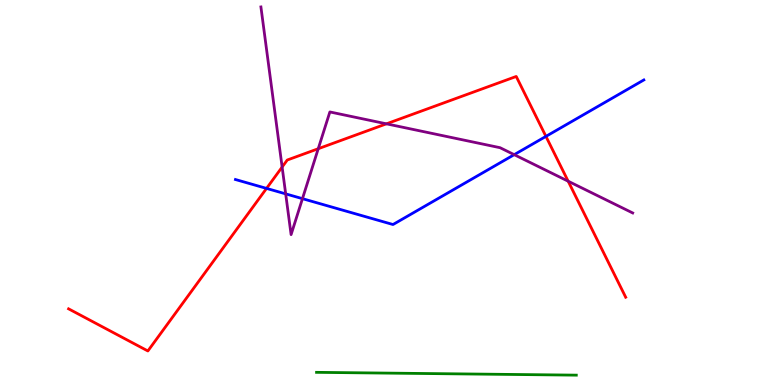[{'lines': ['blue', 'red'], 'intersections': [{'x': 3.44, 'y': 5.11}, {'x': 7.04, 'y': 6.46}]}, {'lines': ['green', 'red'], 'intersections': []}, {'lines': ['purple', 'red'], 'intersections': [{'x': 3.64, 'y': 5.66}, {'x': 4.11, 'y': 6.14}, {'x': 4.99, 'y': 6.78}, {'x': 7.33, 'y': 5.29}]}, {'lines': ['blue', 'green'], 'intersections': []}, {'lines': ['blue', 'purple'], 'intersections': [{'x': 3.69, 'y': 4.96}, {'x': 3.9, 'y': 4.84}, {'x': 6.64, 'y': 5.98}]}, {'lines': ['green', 'purple'], 'intersections': []}]